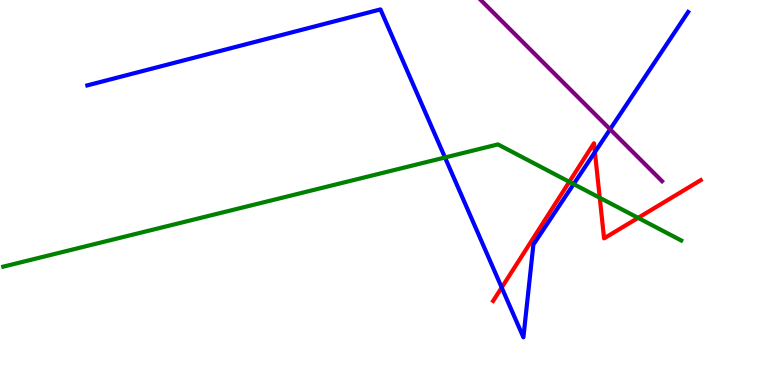[{'lines': ['blue', 'red'], 'intersections': [{'x': 6.47, 'y': 2.53}, {'x': 7.68, 'y': 6.05}]}, {'lines': ['green', 'red'], 'intersections': [{'x': 7.35, 'y': 5.28}, {'x': 7.74, 'y': 4.86}, {'x': 8.23, 'y': 4.34}]}, {'lines': ['purple', 'red'], 'intersections': []}, {'lines': ['blue', 'green'], 'intersections': [{'x': 5.74, 'y': 5.91}, {'x': 7.4, 'y': 5.22}]}, {'lines': ['blue', 'purple'], 'intersections': [{'x': 7.87, 'y': 6.64}]}, {'lines': ['green', 'purple'], 'intersections': []}]